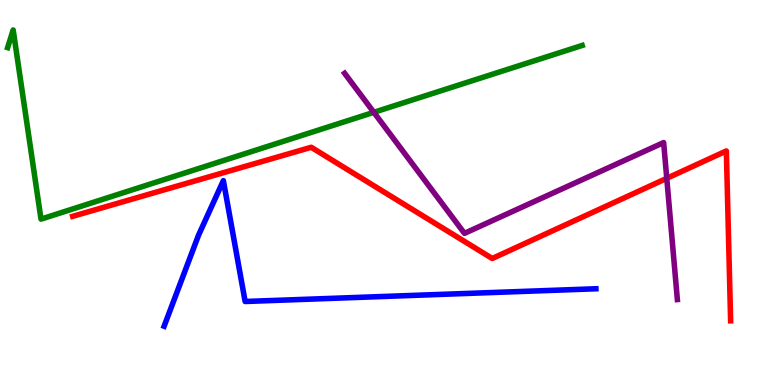[{'lines': ['blue', 'red'], 'intersections': []}, {'lines': ['green', 'red'], 'intersections': []}, {'lines': ['purple', 'red'], 'intersections': [{'x': 8.6, 'y': 5.37}]}, {'lines': ['blue', 'green'], 'intersections': []}, {'lines': ['blue', 'purple'], 'intersections': []}, {'lines': ['green', 'purple'], 'intersections': [{'x': 4.82, 'y': 7.08}]}]